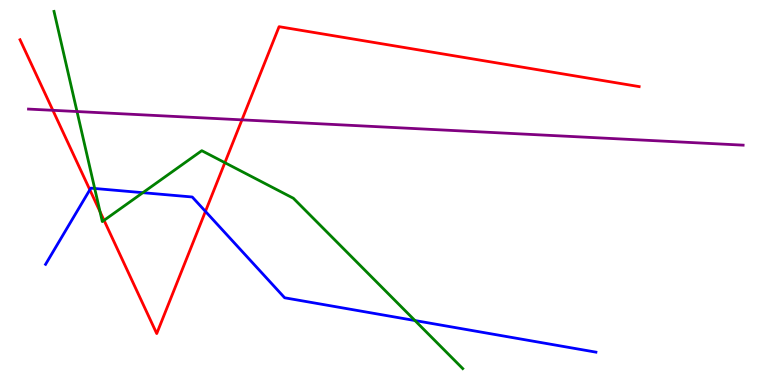[{'lines': ['blue', 'red'], 'intersections': [{'x': 1.16, 'y': 5.07}, {'x': 2.65, 'y': 4.51}]}, {'lines': ['green', 'red'], 'intersections': [{'x': 1.29, 'y': 4.5}, {'x': 1.34, 'y': 4.28}, {'x': 2.9, 'y': 5.77}]}, {'lines': ['purple', 'red'], 'intersections': [{'x': 0.682, 'y': 7.13}, {'x': 3.12, 'y': 6.89}]}, {'lines': ['blue', 'green'], 'intersections': [{'x': 1.22, 'y': 5.1}, {'x': 1.84, 'y': 5.0}, {'x': 5.35, 'y': 1.67}]}, {'lines': ['blue', 'purple'], 'intersections': []}, {'lines': ['green', 'purple'], 'intersections': [{'x': 0.994, 'y': 7.1}]}]